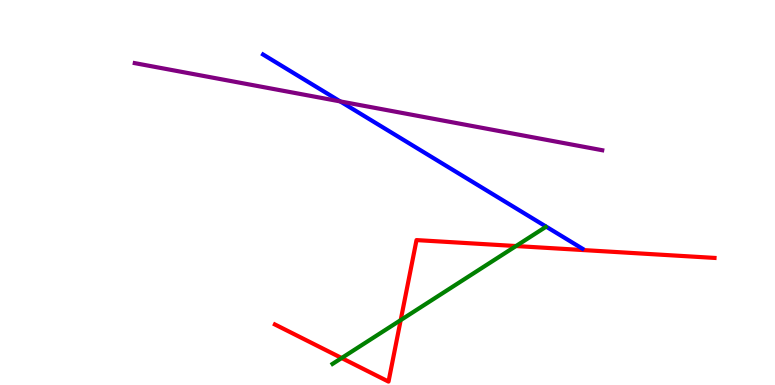[{'lines': ['blue', 'red'], 'intersections': []}, {'lines': ['green', 'red'], 'intersections': [{'x': 4.41, 'y': 0.7}, {'x': 5.17, 'y': 1.69}, {'x': 6.66, 'y': 3.61}]}, {'lines': ['purple', 'red'], 'intersections': []}, {'lines': ['blue', 'green'], 'intersections': []}, {'lines': ['blue', 'purple'], 'intersections': [{'x': 4.39, 'y': 7.37}]}, {'lines': ['green', 'purple'], 'intersections': []}]